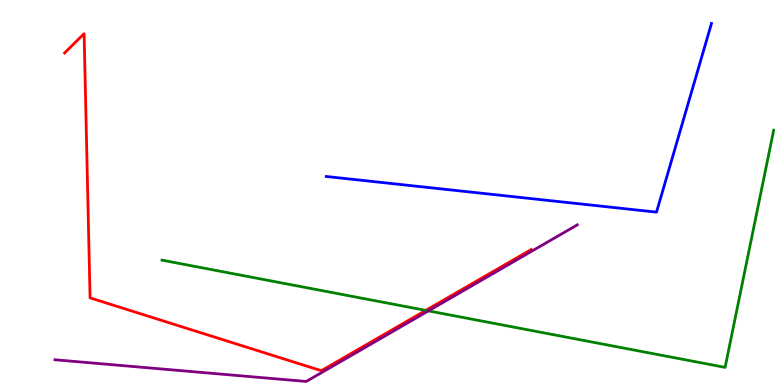[{'lines': ['blue', 'red'], 'intersections': []}, {'lines': ['green', 'red'], 'intersections': [{'x': 5.49, 'y': 1.94}]}, {'lines': ['purple', 'red'], 'intersections': []}, {'lines': ['blue', 'green'], 'intersections': []}, {'lines': ['blue', 'purple'], 'intersections': []}, {'lines': ['green', 'purple'], 'intersections': [{'x': 5.53, 'y': 1.93}]}]